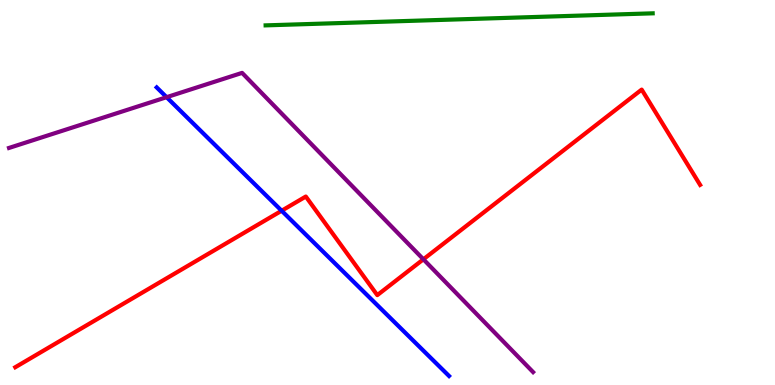[{'lines': ['blue', 'red'], 'intersections': [{'x': 3.63, 'y': 4.53}]}, {'lines': ['green', 'red'], 'intersections': []}, {'lines': ['purple', 'red'], 'intersections': [{'x': 5.46, 'y': 3.26}]}, {'lines': ['blue', 'green'], 'intersections': []}, {'lines': ['blue', 'purple'], 'intersections': [{'x': 2.15, 'y': 7.48}]}, {'lines': ['green', 'purple'], 'intersections': []}]